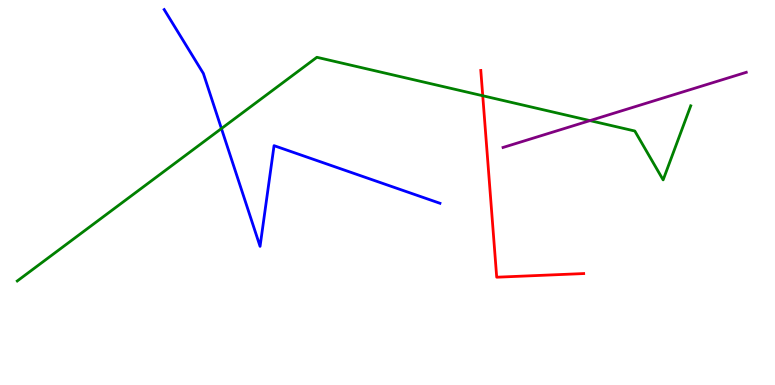[{'lines': ['blue', 'red'], 'intersections': []}, {'lines': ['green', 'red'], 'intersections': [{'x': 6.23, 'y': 7.51}]}, {'lines': ['purple', 'red'], 'intersections': []}, {'lines': ['blue', 'green'], 'intersections': [{'x': 2.86, 'y': 6.66}]}, {'lines': ['blue', 'purple'], 'intersections': []}, {'lines': ['green', 'purple'], 'intersections': [{'x': 7.61, 'y': 6.87}]}]